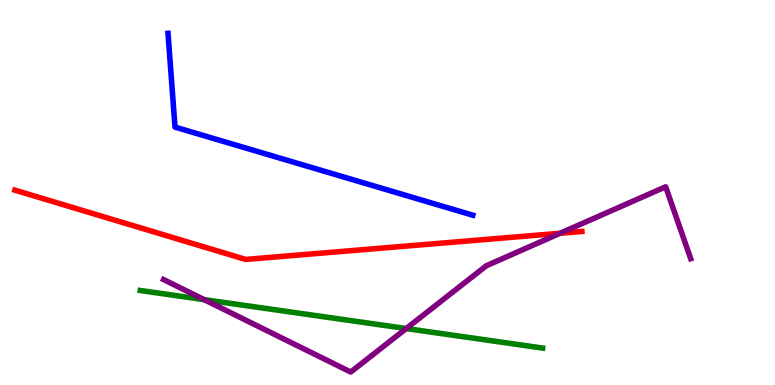[{'lines': ['blue', 'red'], 'intersections': []}, {'lines': ['green', 'red'], 'intersections': []}, {'lines': ['purple', 'red'], 'intersections': [{'x': 7.23, 'y': 3.94}]}, {'lines': ['blue', 'green'], 'intersections': []}, {'lines': ['blue', 'purple'], 'intersections': []}, {'lines': ['green', 'purple'], 'intersections': [{'x': 2.63, 'y': 2.22}, {'x': 5.24, 'y': 1.47}]}]